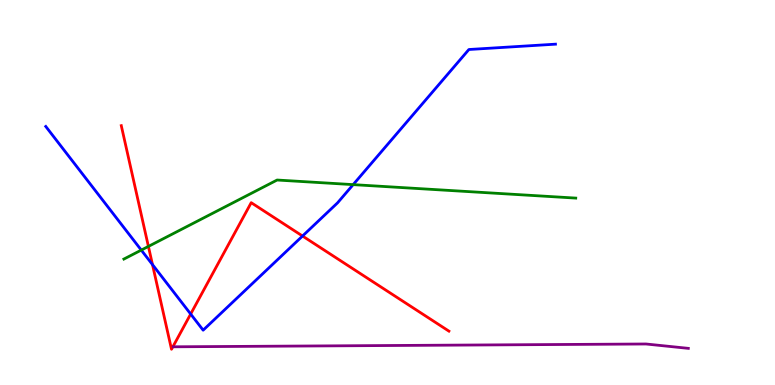[{'lines': ['blue', 'red'], 'intersections': [{'x': 1.97, 'y': 3.13}, {'x': 2.46, 'y': 1.84}, {'x': 3.9, 'y': 3.87}]}, {'lines': ['green', 'red'], 'intersections': [{'x': 1.91, 'y': 3.6}]}, {'lines': ['purple', 'red'], 'intersections': []}, {'lines': ['blue', 'green'], 'intersections': [{'x': 1.82, 'y': 3.5}, {'x': 4.56, 'y': 5.2}]}, {'lines': ['blue', 'purple'], 'intersections': []}, {'lines': ['green', 'purple'], 'intersections': []}]